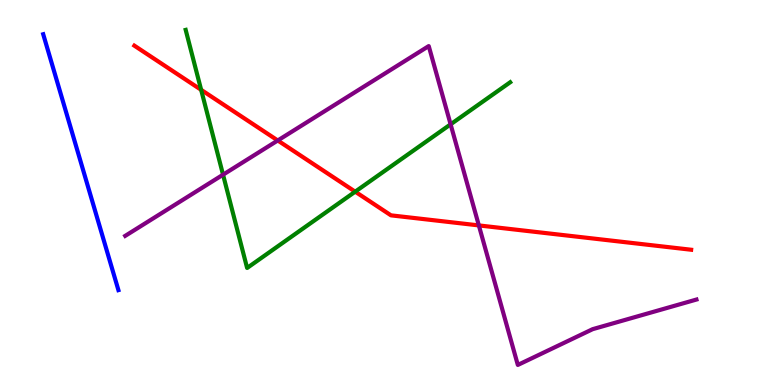[{'lines': ['blue', 'red'], 'intersections': []}, {'lines': ['green', 'red'], 'intersections': [{'x': 2.6, 'y': 7.67}, {'x': 4.58, 'y': 5.02}]}, {'lines': ['purple', 'red'], 'intersections': [{'x': 3.58, 'y': 6.35}, {'x': 6.18, 'y': 4.15}]}, {'lines': ['blue', 'green'], 'intersections': []}, {'lines': ['blue', 'purple'], 'intersections': []}, {'lines': ['green', 'purple'], 'intersections': [{'x': 2.88, 'y': 5.46}, {'x': 5.81, 'y': 6.77}]}]